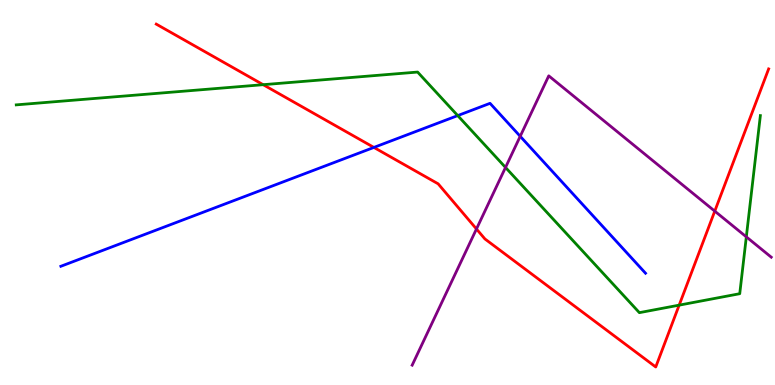[{'lines': ['blue', 'red'], 'intersections': [{'x': 4.82, 'y': 6.17}]}, {'lines': ['green', 'red'], 'intersections': [{'x': 3.4, 'y': 7.8}, {'x': 8.76, 'y': 2.07}]}, {'lines': ['purple', 'red'], 'intersections': [{'x': 6.15, 'y': 4.05}, {'x': 9.22, 'y': 4.52}]}, {'lines': ['blue', 'green'], 'intersections': [{'x': 5.91, 'y': 7.0}]}, {'lines': ['blue', 'purple'], 'intersections': [{'x': 6.71, 'y': 6.46}]}, {'lines': ['green', 'purple'], 'intersections': [{'x': 6.52, 'y': 5.65}, {'x': 9.63, 'y': 3.85}]}]